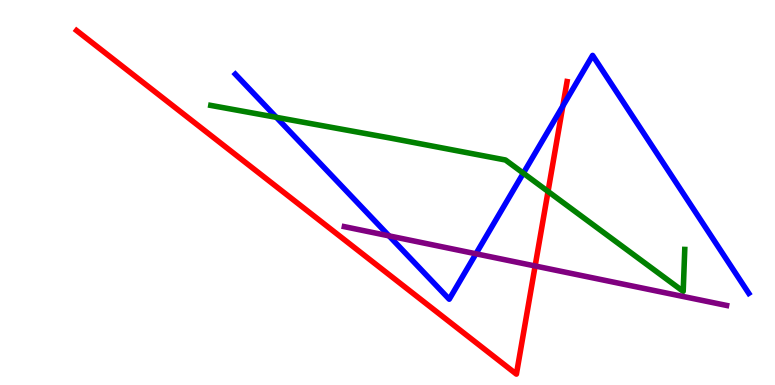[{'lines': ['blue', 'red'], 'intersections': [{'x': 7.26, 'y': 7.25}]}, {'lines': ['green', 'red'], 'intersections': [{'x': 7.07, 'y': 5.03}]}, {'lines': ['purple', 'red'], 'intersections': [{'x': 6.9, 'y': 3.09}]}, {'lines': ['blue', 'green'], 'intersections': [{'x': 3.57, 'y': 6.95}, {'x': 6.75, 'y': 5.5}]}, {'lines': ['blue', 'purple'], 'intersections': [{'x': 5.02, 'y': 3.87}, {'x': 6.14, 'y': 3.41}]}, {'lines': ['green', 'purple'], 'intersections': []}]